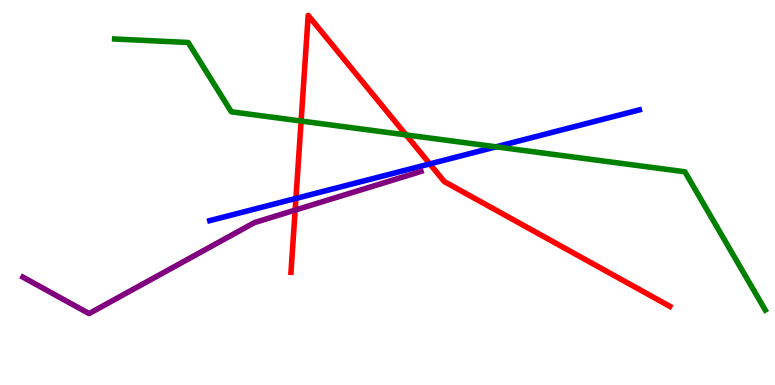[{'lines': ['blue', 'red'], 'intersections': [{'x': 3.82, 'y': 4.85}, {'x': 5.55, 'y': 5.74}]}, {'lines': ['green', 'red'], 'intersections': [{'x': 3.89, 'y': 6.86}, {'x': 5.24, 'y': 6.5}]}, {'lines': ['purple', 'red'], 'intersections': [{'x': 3.81, 'y': 4.54}]}, {'lines': ['blue', 'green'], 'intersections': [{'x': 6.4, 'y': 6.19}]}, {'lines': ['blue', 'purple'], 'intersections': []}, {'lines': ['green', 'purple'], 'intersections': []}]